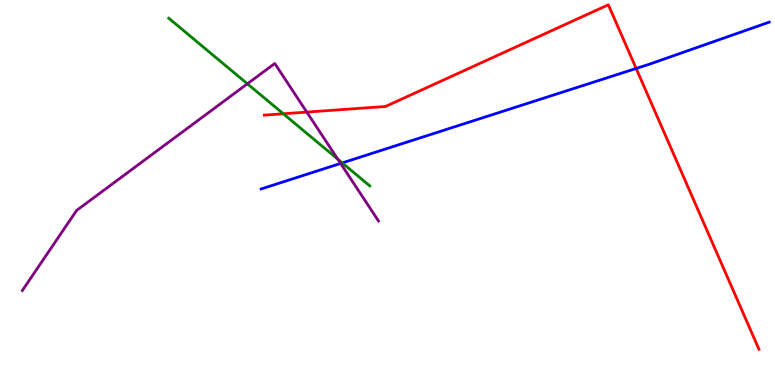[{'lines': ['blue', 'red'], 'intersections': [{'x': 8.21, 'y': 8.22}]}, {'lines': ['green', 'red'], 'intersections': [{'x': 3.66, 'y': 7.05}]}, {'lines': ['purple', 'red'], 'intersections': [{'x': 3.96, 'y': 7.09}]}, {'lines': ['blue', 'green'], 'intersections': [{'x': 4.42, 'y': 5.77}]}, {'lines': ['blue', 'purple'], 'intersections': [{'x': 4.39, 'y': 5.75}]}, {'lines': ['green', 'purple'], 'intersections': [{'x': 3.19, 'y': 7.82}, {'x': 4.36, 'y': 5.86}]}]